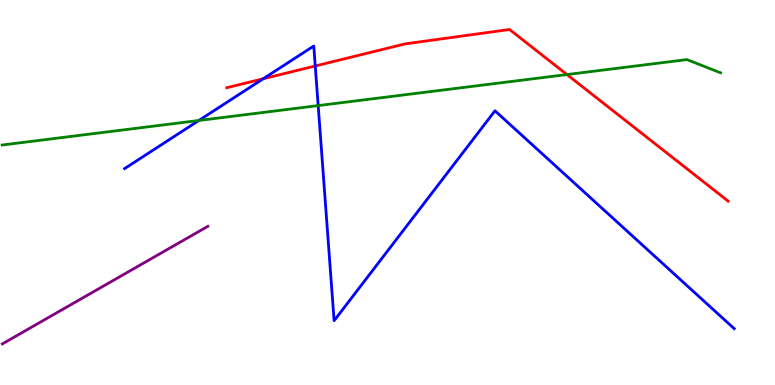[{'lines': ['blue', 'red'], 'intersections': [{'x': 3.4, 'y': 7.95}, {'x': 4.07, 'y': 8.29}]}, {'lines': ['green', 'red'], 'intersections': [{'x': 7.32, 'y': 8.06}]}, {'lines': ['purple', 'red'], 'intersections': []}, {'lines': ['blue', 'green'], 'intersections': [{'x': 2.57, 'y': 6.87}, {'x': 4.11, 'y': 7.26}]}, {'lines': ['blue', 'purple'], 'intersections': []}, {'lines': ['green', 'purple'], 'intersections': []}]